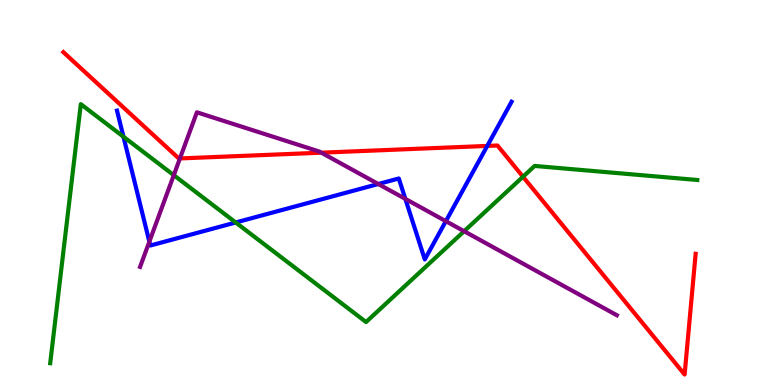[{'lines': ['blue', 'red'], 'intersections': [{'x': 6.29, 'y': 6.21}]}, {'lines': ['green', 'red'], 'intersections': [{'x': 6.75, 'y': 5.41}]}, {'lines': ['purple', 'red'], 'intersections': [{'x': 2.32, 'y': 5.88}, {'x': 4.15, 'y': 6.03}]}, {'lines': ['blue', 'green'], 'intersections': [{'x': 1.59, 'y': 6.45}, {'x': 3.04, 'y': 4.22}]}, {'lines': ['blue', 'purple'], 'intersections': [{'x': 1.93, 'y': 3.72}, {'x': 4.88, 'y': 5.22}, {'x': 5.23, 'y': 4.83}, {'x': 5.75, 'y': 4.26}]}, {'lines': ['green', 'purple'], 'intersections': [{'x': 2.24, 'y': 5.45}, {'x': 5.99, 'y': 3.99}]}]